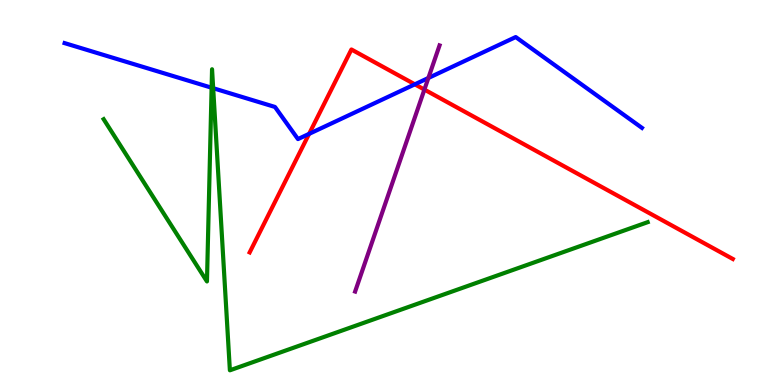[{'lines': ['blue', 'red'], 'intersections': [{'x': 3.99, 'y': 6.52}, {'x': 5.35, 'y': 7.81}]}, {'lines': ['green', 'red'], 'intersections': []}, {'lines': ['purple', 'red'], 'intersections': [{'x': 5.48, 'y': 7.67}]}, {'lines': ['blue', 'green'], 'intersections': [{'x': 2.73, 'y': 7.72}, {'x': 2.75, 'y': 7.71}]}, {'lines': ['blue', 'purple'], 'intersections': [{'x': 5.53, 'y': 7.97}]}, {'lines': ['green', 'purple'], 'intersections': []}]